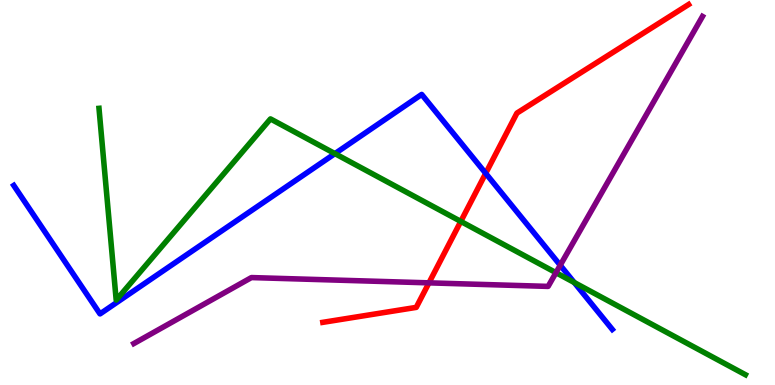[{'lines': ['blue', 'red'], 'intersections': [{'x': 6.27, 'y': 5.5}]}, {'lines': ['green', 'red'], 'intersections': [{'x': 5.95, 'y': 4.25}]}, {'lines': ['purple', 'red'], 'intersections': [{'x': 5.53, 'y': 2.65}]}, {'lines': ['blue', 'green'], 'intersections': [{'x': 4.32, 'y': 6.01}, {'x': 7.41, 'y': 2.66}]}, {'lines': ['blue', 'purple'], 'intersections': [{'x': 7.23, 'y': 3.11}]}, {'lines': ['green', 'purple'], 'intersections': [{'x': 7.17, 'y': 2.92}]}]